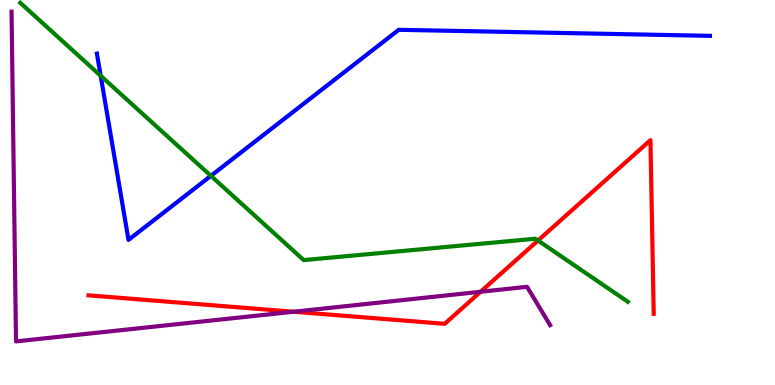[{'lines': ['blue', 'red'], 'intersections': []}, {'lines': ['green', 'red'], 'intersections': [{'x': 6.94, 'y': 3.75}]}, {'lines': ['purple', 'red'], 'intersections': [{'x': 3.79, 'y': 1.9}, {'x': 6.2, 'y': 2.42}]}, {'lines': ['blue', 'green'], 'intersections': [{'x': 1.3, 'y': 8.03}, {'x': 2.72, 'y': 5.43}]}, {'lines': ['blue', 'purple'], 'intersections': []}, {'lines': ['green', 'purple'], 'intersections': []}]